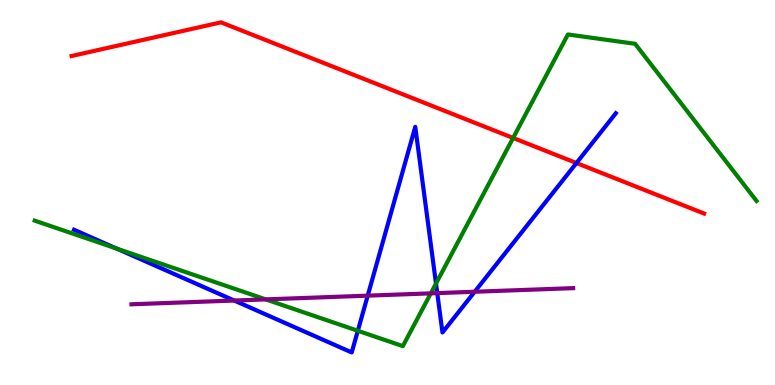[{'lines': ['blue', 'red'], 'intersections': [{'x': 7.44, 'y': 5.77}]}, {'lines': ['green', 'red'], 'intersections': [{'x': 6.62, 'y': 6.42}]}, {'lines': ['purple', 'red'], 'intersections': []}, {'lines': ['blue', 'green'], 'intersections': [{'x': 1.5, 'y': 3.55}, {'x': 4.62, 'y': 1.41}, {'x': 5.63, 'y': 2.64}]}, {'lines': ['blue', 'purple'], 'intersections': [{'x': 3.02, 'y': 2.19}, {'x': 4.74, 'y': 2.32}, {'x': 5.64, 'y': 2.39}, {'x': 6.12, 'y': 2.42}]}, {'lines': ['green', 'purple'], 'intersections': [{'x': 3.43, 'y': 2.22}, {'x': 5.56, 'y': 2.38}]}]